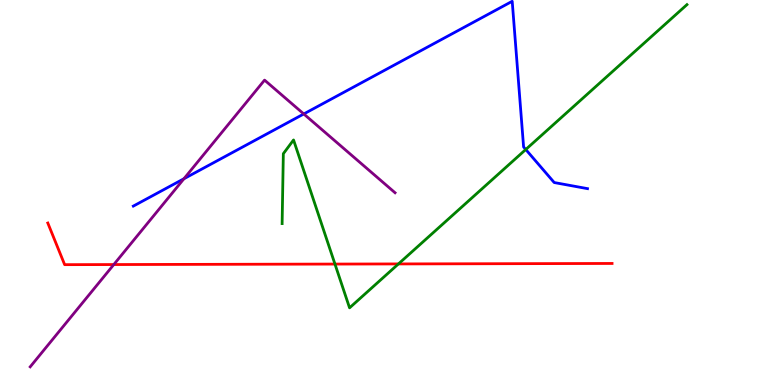[{'lines': ['blue', 'red'], 'intersections': []}, {'lines': ['green', 'red'], 'intersections': [{'x': 4.32, 'y': 3.14}, {'x': 5.14, 'y': 3.14}]}, {'lines': ['purple', 'red'], 'intersections': [{'x': 1.47, 'y': 3.13}]}, {'lines': ['blue', 'green'], 'intersections': [{'x': 6.78, 'y': 6.12}]}, {'lines': ['blue', 'purple'], 'intersections': [{'x': 2.37, 'y': 5.36}, {'x': 3.92, 'y': 7.04}]}, {'lines': ['green', 'purple'], 'intersections': []}]